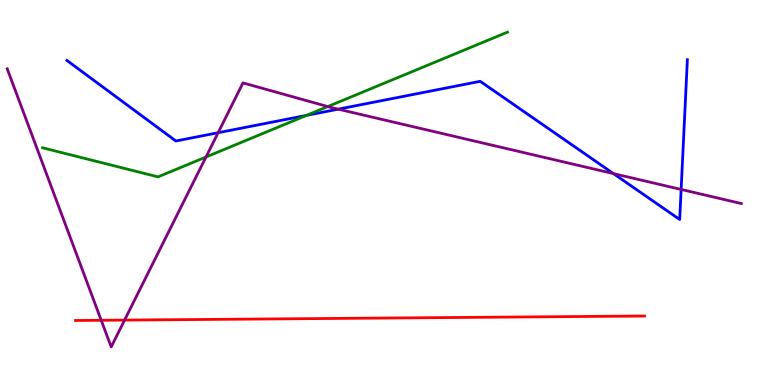[{'lines': ['blue', 'red'], 'intersections': []}, {'lines': ['green', 'red'], 'intersections': []}, {'lines': ['purple', 'red'], 'intersections': [{'x': 1.31, 'y': 1.68}, {'x': 1.61, 'y': 1.69}]}, {'lines': ['blue', 'green'], 'intersections': [{'x': 3.95, 'y': 7.0}]}, {'lines': ['blue', 'purple'], 'intersections': [{'x': 2.81, 'y': 6.55}, {'x': 4.36, 'y': 7.16}, {'x': 7.92, 'y': 5.49}, {'x': 8.79, 'y': 5.08}]}, {'lines': ['green', 'purple'], 'intersections': [{'x': 2.66, 'y': 5.92}, {'x': 4.23, 'y': 7.23}]}]